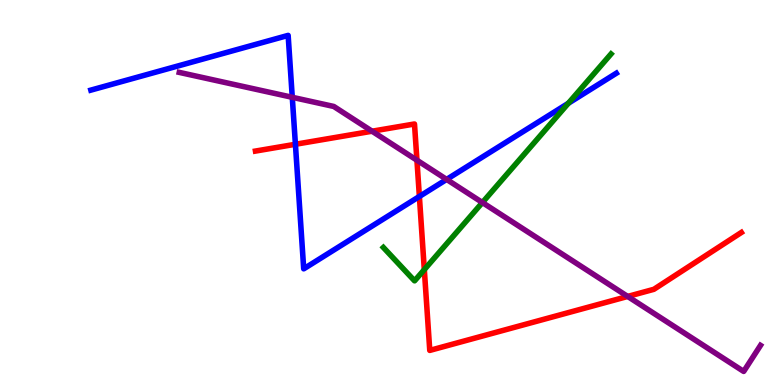[{'lines': ['blue', 'red'], 'intersections': [{'x': 3.81, 'y': 6.25}, {'x': 5.41, 'y': 4.9}]}, {'lines': ['green', 'red'], 'intersections': [{'x': 5.48, 'y': 3.0}]}, {'lines': ['purple', 'red'], 'intersections': [{'x': 4.8, 'y': 6.59}, {'x': 5.38, 'y': 5.84}, {'x': 8.1, 'y': 2.3}]}, {'lines': ['blue', 'green'], 'intersections': [{'x': 7.33, 'y': 7.32}]}, {'lines': ['blue', 'purple'], 'intersections': [{'x': 3.77, 'y': 7.47}, {'x': 5.76, 'y': 5.34}]}, {'lines': ['green', 'purple'], 'intersections': [{'x': 6.22, 'y': 4.74}]}]